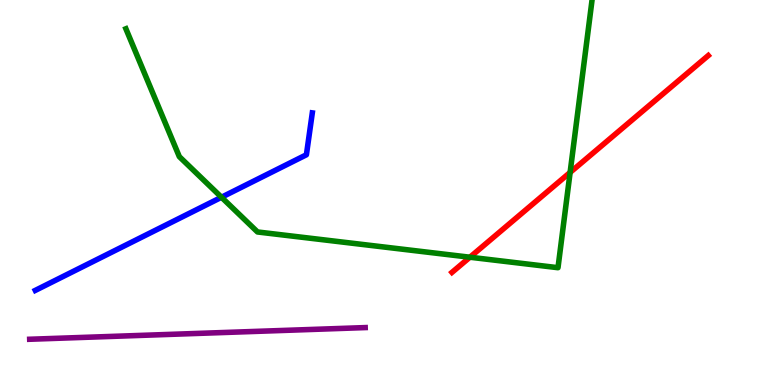[{'lines': ['blue', 'red'], 'intersections': []}, {'lines': ['green', 'red'], 'intersections': [{'x': 6.06, 'y': 3.32}, {'x': 7.36, 'y': 5.52}]}, {'lines': ['purple', 'red'], 'intersections': []}, {'lines': ['blue', 'green'], 'intersections': [{'x': 2.86, 'y': 4.88}]}, {'lines': ['blue', 'purple'], 'intersections': []}, {'lines': ['green', 'purple'], 'intersections': []}]